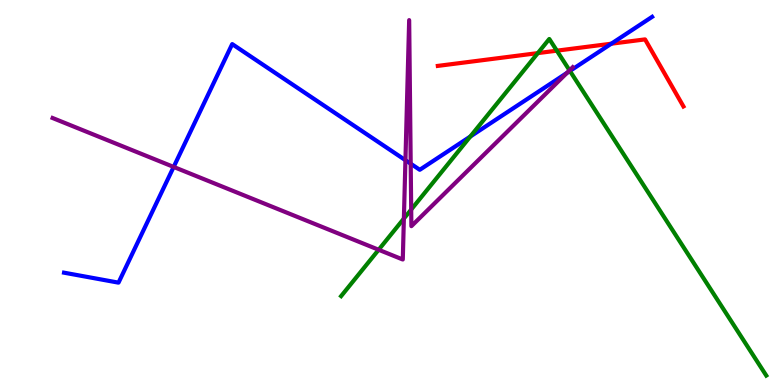[{'lines': ['blue', 'red'], 'intersections': [{'x': 7.89, 'y': 8.86}]}, {'lines': ['green', 'red'], 'intersections': [{'x': 6.94, 'y': 8.62}, {'x': 7.19, 'y': 8.68}]}, {'lines': ['purple', 'red'], 'intersections': []}, {'lines': ['blue', 'green'], 'intersections': [{'x': 6.07, 'y': 6.45}, {'x': 7.35, 'y': 8.16}]}, {'lines': ['blue', 'purple'], 'intersections': [{'x': 2.24, 'y': 5.66}, {'x': 5.23, 'y': 5.84}, {'x': 5.3, 'y': 5.75}, {'x': 7.32, 'y': 8.11}]}, {'lines': ['green', 'purple'], 'intersections': [{'x': 4.89, 'y': 3.51}, {'x': 5.21, 'y': 4.32}, {'x': 5.31, 'y': 4.56}, {'x': 7.35, 'y': 8.17}]}]